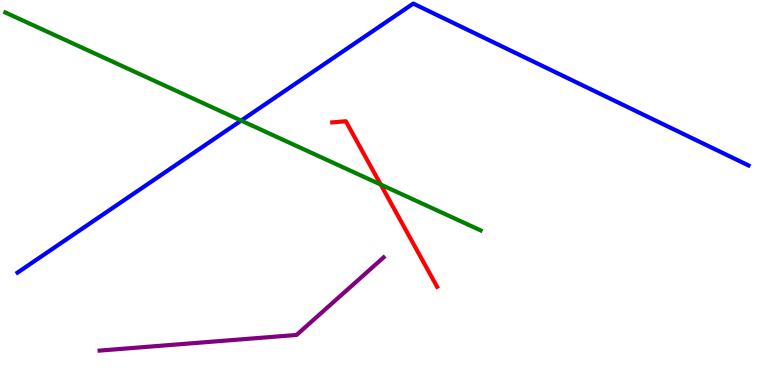[{'lines': ['blue', 'red'], 'intersections': []}, {'lines': ['green', 'red'], 'intersections': [{'x': 4.91, 'y': 5.21}]}, {'lines': ['purple', 'red'], 'intersections': []}, {'lines': ['blue', 'green'], 'intersections': [{'x': 3.11, 'y': 6.87}]}, {'lines': ['blue', 'purple'], 'intersections': []}, {'lines': ['green', 'purple'], 'intersections': []}]